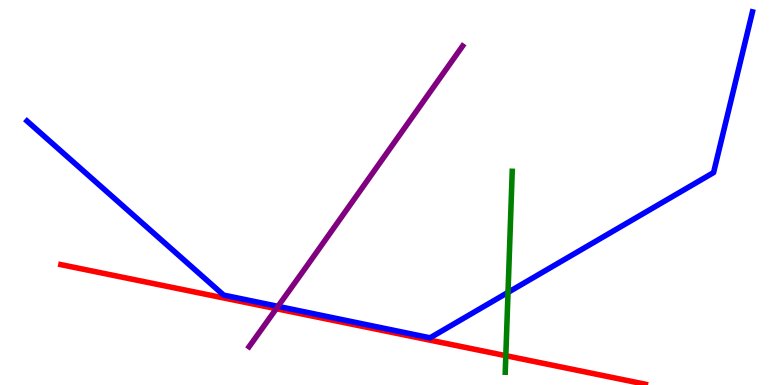[{'lines': ['blue', 'red'], 'intersections': []}, {'lines': ['green', 'red'], 'intersections': [{'x': 6.53, 'y': 0.762}]}, {'lines': ['purple', 'red'], 'intersections': [{'x': 3.57, 'y': 1.98}]}, {'lines': ['blue', 'green'], 'intersections': [{'x': 6.56, 'y': 2.41}]}, {'lines': ['blue', 'purple'], 'intersections': [{'x': 3.59, 'y': 2.04}]}, {'lines': ['green', 'purple'], 'intersections': []}]